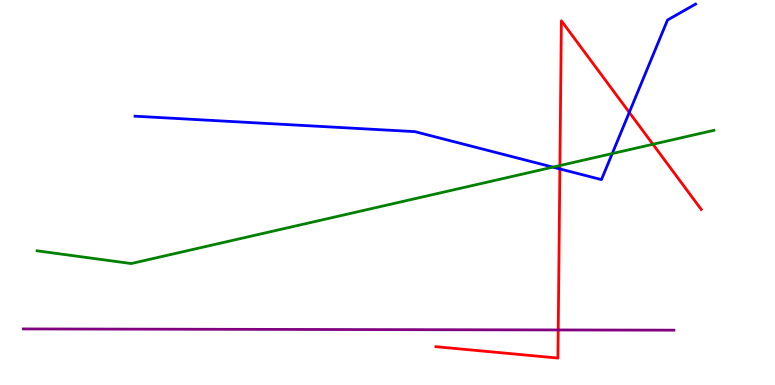[{'lines': ['blue', 'red'], 'intersections': [{'x': 7.22, 'y': 5.61}, {'x': 8.12, 'y': 7.08}]}, {'lines': ['green', 'red'], 'intersections': [{'x': 7.22, 'y': 5.7}, {'x': 8.42, 'y': 6.25}]}, {'lines': ['purple', 'red'], 'intersections': [{'x': 7.2, 'y': 1.43}]}, {'lines': ['blue', 'green'], 'intersections': [{'x': 7.13, 'y': 5.66}, {'x': 7.9, 'y': 6.01}]}, {'lines': ['blue', 'purple'], 'intersections': []}, {'lines': ['green', 'purple'], 'intersections': []}]